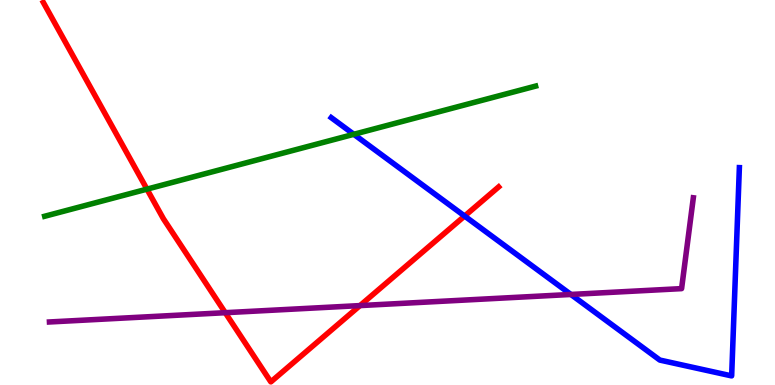[{'lines': ['blue', 'red'], 'intersections': [{'x': 5.99, 'y': 4.39}]}, {'lines': ['green', 'red'], 'intersections': [{'x': 1.9, 'y': 5.09}]}, {'lines': ['purple', 'red'], 'intersections': [{'x': 2.91, 'y': 1.88}, {'x': 4.65, 'y': 2.06}]}, {'lines': ['blue', 'green'], 'intersections': [{'x': 4.57, 'y': 6.51}]}, {'lines': ['blue', 'purple'], 'intersections': [{'x': 7.37, 'y': 2.35}]}, {'lines': ['green', 'purple'], 'intersections': []}]